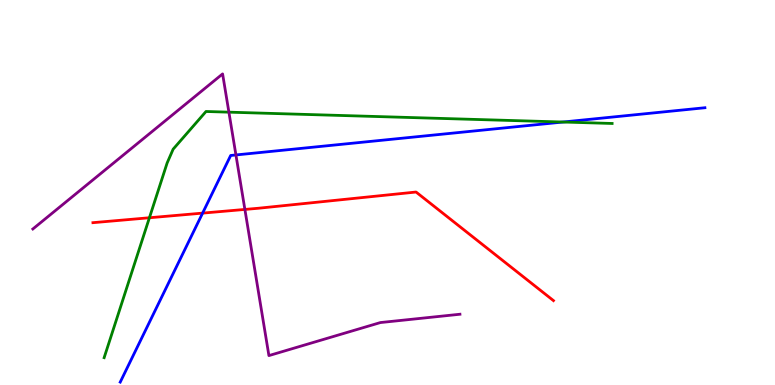[{'lines': ['blue', 'red'], 'intersections': [{'x': 2.61, 'y': 4.46}]}, {'lines': ['green', 'red'], 'intersections': [{'x': 1.93, 'y': 4.34}]}, {'lines': ['purple', 'red'], 'intersections': [{'x': 3.16, 'y': 4.56}]}, {'lines': ['blue', 'green'], 'intersections': [{'x': 7.26, 'y': 6.83}]}, {'lines': ['blue', 'purple'], 'intersections': [{'x': 3.04, 'y': 5.98}]}, {'lines': ['green', 'purple'], 'intersections': [{'x': 2.95, 'y': 7.09}]}]